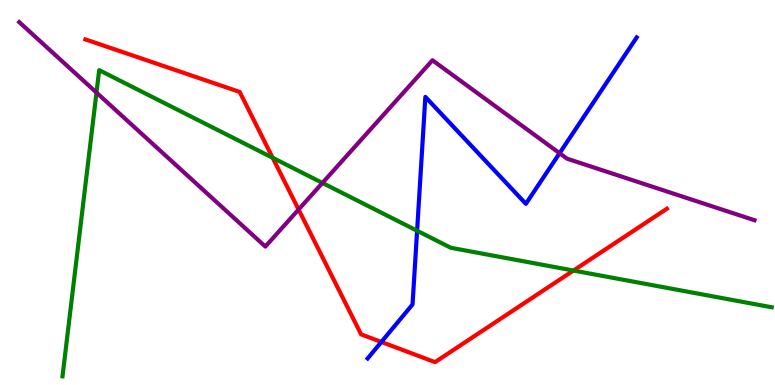[{'lines': ['blue', 'red'], 'intersections': [{'x': 4.92, 'y': 1.12}]}, {'lines': ['green', 'red'], 'intersections': [{'x': 3.52, 'y': 5.9}, {'x': 7.4, 'y': 2.97}]}, {'lines': ['purple', 'red'], 'intersections': [{'x': 3.85, 'y': 4.56}]}, {'lines': ['blue', 'green'], 'intersections': [{'x': 5.38, 'y': 4.01}]}, {'lines': ['blue', 'purple'], 'intersections': [{'x': 7.22, 'y': 6.02}]}, {'lines': ['green', 'purple'], 'intersections': [{'x': 1.24, 'y': 7.6}, {'x': 4.16, 'y': 5.25}]}]